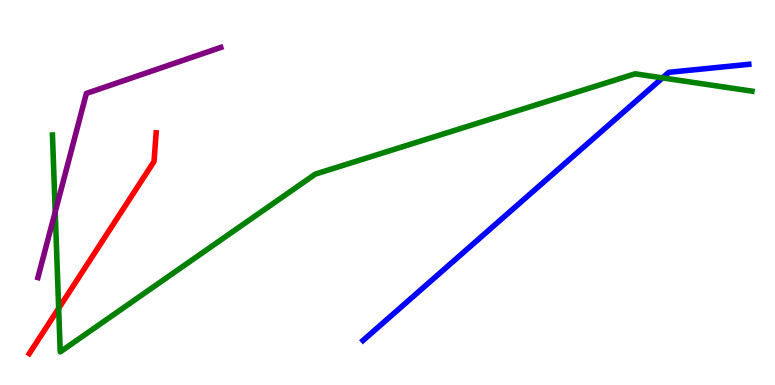[{'lines': ['blue', 'red'], 'intersections': []}, {'lines': ['green', 'red'], 'intersections': [{'x': 0.757, 'y': 1.99}]}, {'lines': ['purple', 'red'], 'intersections': []}, {'lines': ['blue', 'green'], 'intersections': [{'x': 8.55, 'y': 7.98}]}, {'lines': ['blue', 'purple'], 'intersections': []}, {'lines': ['green', 'purple'], 'intersections': [{'x': 0.712, 'y': 4.5}]}]